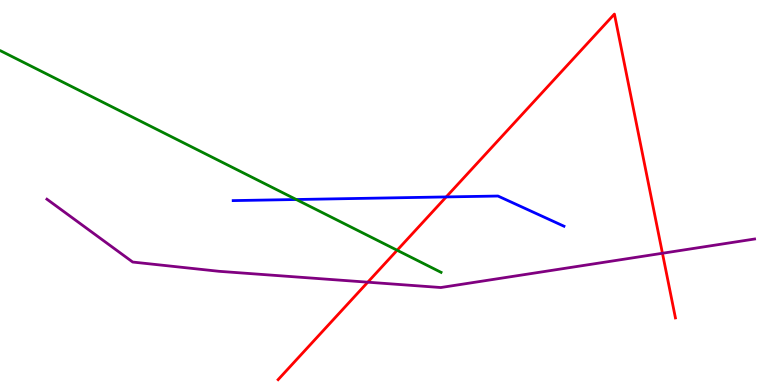[{'lines': ['blue', 'red'], 'intersections': [{'x': 5.76, 'y': 4.89}]}, {'lines': ['green', 'red'], 'intersections': [{'x': 5.12, 'y': 3.5}]}, {'lines': ['purple', 'red'], 'intersections': [{'x': 4.75, 'y': 2.67}, {'x': 8.55, 'y': 3.42}]}, {'lines': ['blue', 'green'], 'intersections': [{'x': 3.82, 'y': 4.82}]}, {'lines': ['blue', 'purple'], 'intersections': []}, {'lines': ['green', 'purple'], 'intersections': []}]